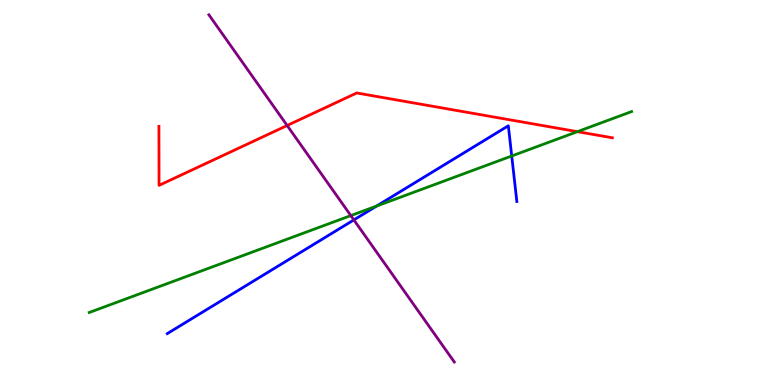[{'lines': ['blue', 'red'], 'intersections': []}, {'lines': ['green', 'red'], 'intersections': [{'x': 7.45, 'y': 6.58}]}, {'lines': ['purple', 'red'], 'intersections': [{'x': 3.71, 'y': 6.74}]}, {'lines': ['blue', 'green'], 'intersections': [{'x': 4.86, 'y': 4.65}, {'x': 6.6, 'y': 5.95}]}, {'lines': ['blue', 'purple'], 'intersections': [{'x': 4.57, 'y': 4.29}]}, {'lines': ['green', 'purple'], 'intersections': [{'x': 4.53, 'y': 4.4}]}]